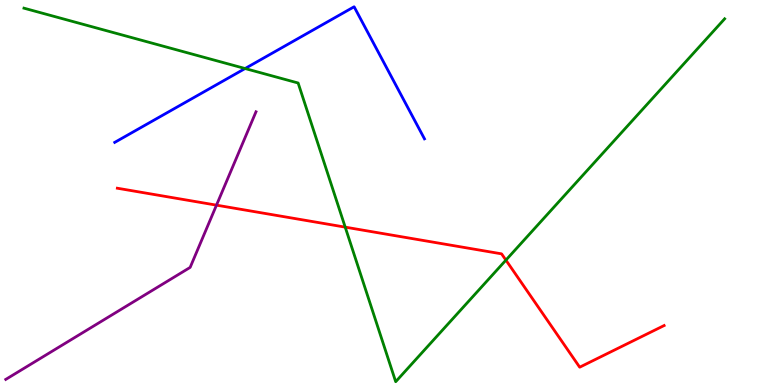[{'lines': ['blue', 'red'], 'intersections': []}, {'lines': ['green', 'red'], 'intersections': [{'x': 4.45, 'y': 4.1}, {'x': 6.53, 'y': 3.24}]}, {'lines': ['purple', 'red'], 'intersections': [{'x': 2.79, 'y': 4.67}]}, {'lines': ['blue', 'green'], 'intersections': [{'x': 3.16, 'y': 8.22}]}, {'lines': ['blue', 'purple'], 'intersections': []}, {'lines': ['green', 'purple'], 'intersections': []}]